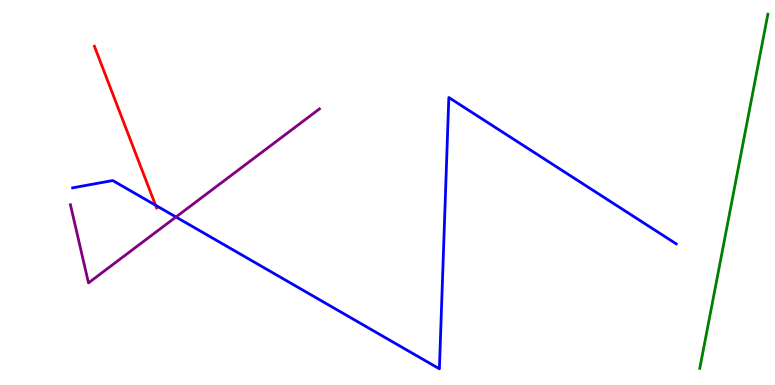[{'lines': ['blue', 'red'], 'intersections': [{'x': 2.01, 'y': 4.67}]}, {'lines': ['green', 'red'], 'intersections': []}, {'lines': ['purple', 'red'], 'intersections': []}, {'lines': ['blue', 'green'], 'intersections': []}, {'lines': ['blue', 'purple'], 'intersections': [{'x': 2.27, 'y': 4.36}]}, {'lines': ['green', 'purple'], 'intersections': []}]